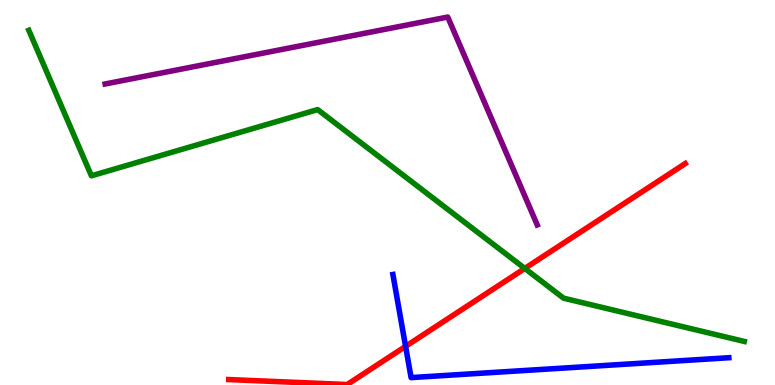[{'lines': ['blue', 'red'], 'intersections': [{'x': 5.23, 'y': 1.0}]}, {'lines': ['green', 'red'], 'intersections': [{'x': 6.77, 'y': 3.03}]}, {'lines': ['purple', 'red'], 'intersections': []}, {'lines': ['blue', 'green'], 'intersections': []}, {'lines': ['blue', 'purple'], 'intersections': []}, {'lines': ['green', 'purple'], 'intersections': []}]